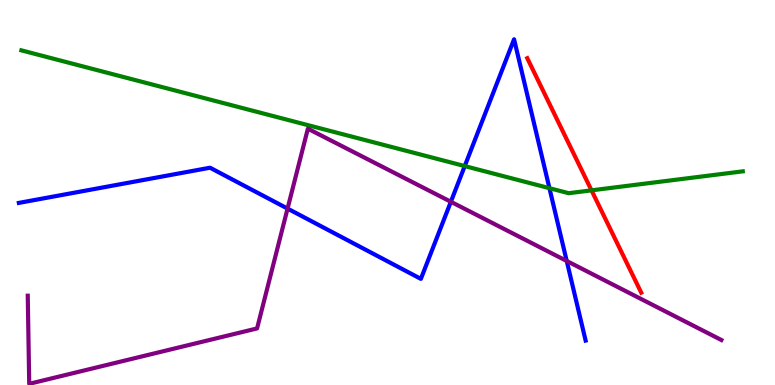[{'lines': ['blue', 'red'], 'intersections': []}, {'lines': ['green', 'red'], 'intersections': [{'x': 7.63, 'y': 5.06}]}, {'lines': ['purple', 'red'], 'intersections': []}, {'lines': ['blue', 'green'], 'intersections': [{'x': 6.0, 'y': 5.69}, {'x': 7.09, 'y': 5.11}]}, {'lines': ['blue', 'purple'], 'intersections': [{'x': 3.71, 'y': 4.58}, {'x': 5.82, 'y': 4.76}, {'x': 7.31, 'y': 3.22}]}, {'lines': ['green', 'purple'], 'intersections': []}]